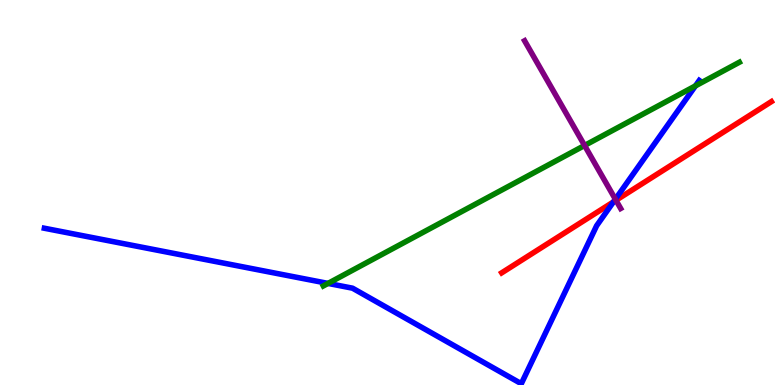[{'lines': ['blue', 'red'], 'intersections': [{'x': 7.92, 'y': 4.76}]}, {'lines': ['green', 'red'], 'intersections': []}, {'lines': ['purple', 'red'], 'intersections': [{'x': 7.95, 'y': 4.8}]}, {'lines': ['blue', 'green'], 'intersections': [{'x': 4.23, 'y': 2.64}, {'x': 8.97, 'y': 7.77}]}, {'lines': ['blue', 'purple'], 'intersections': [{'x': 7.94, 'y': 4.83}]}, {'lines': ['green', 'purple'], 'intersections': [{'x': 7.54, 'y': 6.22}]}]